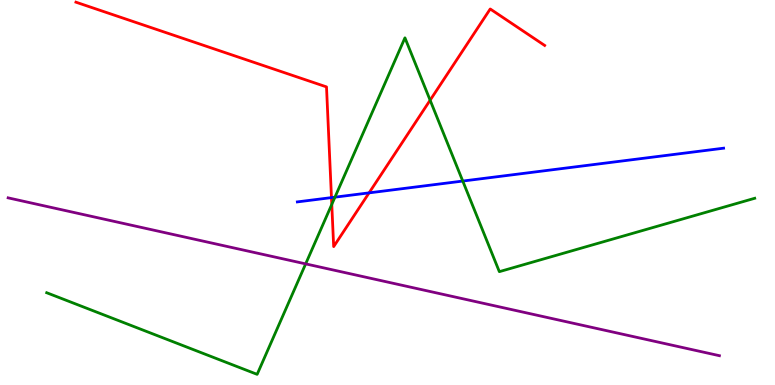[{'lines': ['blue', 'red'], 'intersections': [{'x': 4.28, 'y': 4.87}, {'x': 4.76, 'y': 4.99}]}, {'lines': ['green', 'red'], 'intersections': [{'x': 4.28, 'y': 4.69}, {'x': 5.55, 'y': 7.4}]}, {'lines': ['purple', 'red'], 'intersections': []}, {'lines': ['blue', 'green'], 'intersections': [{'x': 4.32, 'y': 4.88}, {'x': 5.97, 'y': 5.3}]}, {'lines': ['blue', 'purple'], 'intersections': []}, {'lines': ['green', 'purple'], 'intersections': [{'x': 3.94, 'y': 3.15}]}]